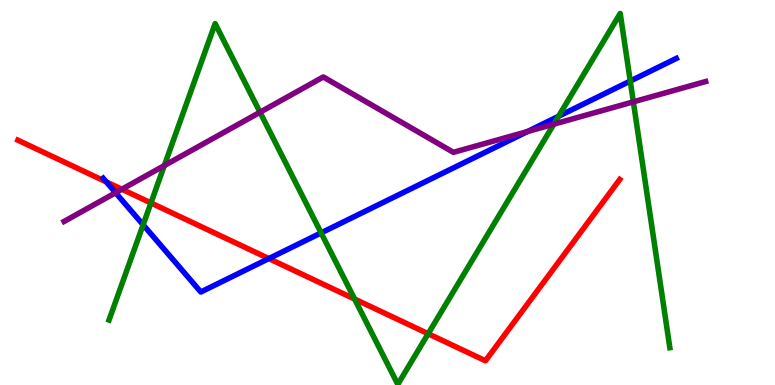[{'lines': ['blue', 'red'], 'intersections': [{'x': 1.37, 'y': 5.28}, {'x': 3.47, 'y': 3.28}]}, {'lines': ['green', 'red'], 'intersections': [{'x': 1.95, 'y': 4.73}, {'x': 4.58, 'y': 2.23}, {'x': 5.52, 'y': 1.33}]}, {'lines': ['purple', 'red'], 'intersections': [{'x': 1.57, 'y': 5.08}]}, {'lines': ['blue', 'green'], 'intersections': [{'x': 1.85, 'y': 4.16}, {'x': 4.14, 'y': 3.95}, {'x': 7.21, 'y': 6.98}, {'x': 8.13, 'y': 7.89}]}, {'lines': ['blue', 'purple'], 'intersections': [{'x': 1.49, 'y': 4.99}, {'x': 6.81, 'y': 6.58}]}, {'lines': ['green', 'purple'], 'intersections': [{'x': 2.12, 'y': 5.7}, {'x': 3.36, 'y': 7.08}, {'x': 7.15, 'y': 6.78}, {'x': 8.17, 'y': 7.35}]}]